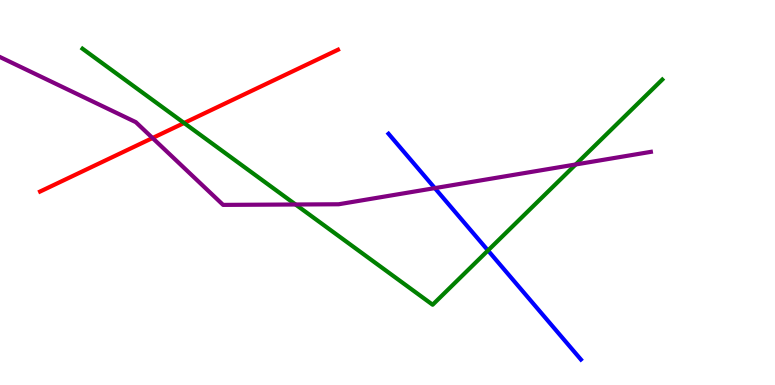[{'lines': ['blue', 'red'], 'intersections': []}, {'lines': ['green', 'red'], 'intersections': [{'x': 2.38, 'y': 6.81}]}, {'lines': ['purple', 'red'], 'intersections': [{'x': 1.97, 'y': 6.42}]}, {'lines': ['blue', 'green'], 'intersections': [{'x': 6.3, 'y': 3.49}]}, {'lines': ['blue', 'purple'], 'intersections': [{'x': 5.61, 'y': 5.11}]}, {'lines': ['green', 'purple'], 'intersections': [{'x': 3.81, 'y': 4.69}, {'x': 7.43, 'y': 5.73}]}]